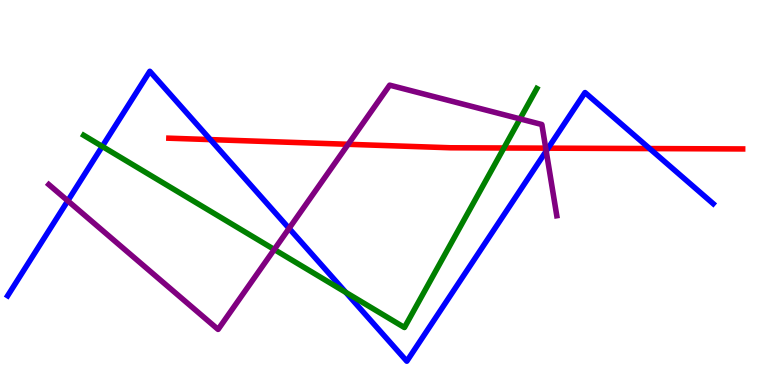[{'lines': ['blue', 'red'], 'intersections': [{'x': 2.71, 'y': 6.37}, {'x': 7.07, 'y': 6.15}, {'x': 8.38, 'y': 6.14}]}, {'lines': ['green', 'red'], 'intersections': [{'x': 6.5, 'y': 6.16}]}, {'lines': ['purple', 'red'], 'intersections': [{'x': 4.49, 'y': 6.25}, {'x': 7.04, 'y': 6.15}]}, {'lines': ['blue', 'green'], 'intersections': [{'x': 1.32, 'y': 6.2}, {'x': 4.46, 'y': 2.41}]}, {'lines': ['blue', 'purple'], 'intersections': [{'x': 0.875, 'y': 4.78}, {'x': 3.73, 'y': 4.07}, {'x': 7.05, 'y': 6.08}]}, {'lines': ['green', 'purple'], 'intersections': [{'x': 3.54, 'y': 3.52}, {'x': 6.71, 'y': 6.91}]}]